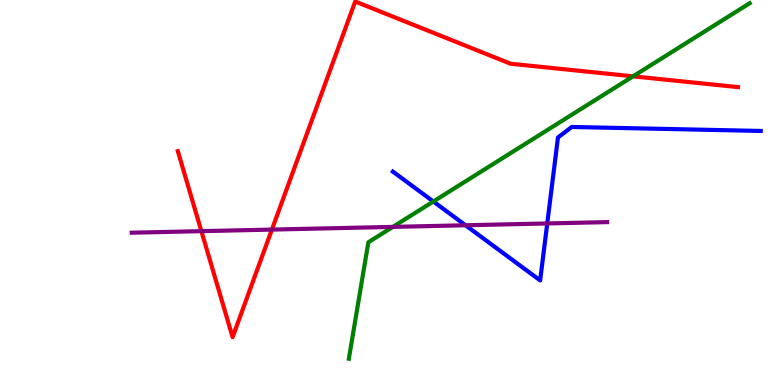[{'lines': ['blue', 'red'], 'intersections': []}, {'lines': ['green', 'red'], 'intersections': [{'x': 8.17, 'y': 8.02}]}, {'lines': ['purple', 'red'], 'intersections': [{'x': 2.6, 'y': 4.0}, {'x': 3.51, 'y': 4.04}]}, {'lines': ['blue', 'green'], 'intersections': [{'x': 5.59, 'y': 4.77}]}, {'lines': ['blue', 'purple'], 'intersections': [{'x': 6.01, 'y': 4.15}, {'x': 7.06, 'y': 4.2}]}, {'lines': ['green', 'purple'], 'intersections': [{'x': 5.07, 'y': 4.11}]}]